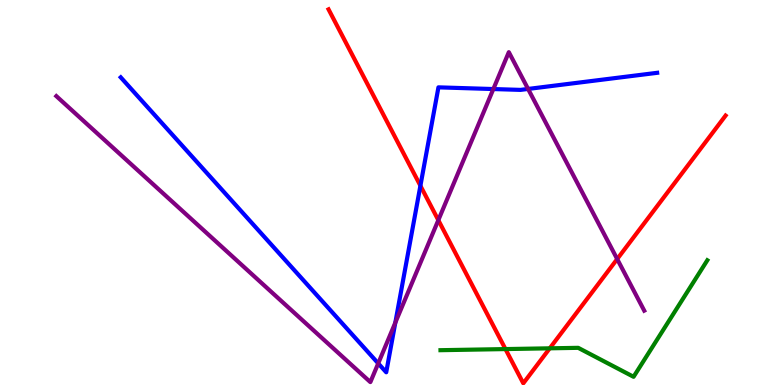[{'lines': ['blue', 'red'], 'intersections': [{'x': 5.42, 'y': 5.18}]}, {'lines': ['green', 'red'], 'intersections': [{'x': 6.52, 'y': 0.933}, {'x': 7.09, 'y': 0.953}]}, {'lines': ['purple', 'red'], 'intersections': [{'x': 5.66, 'y': 4.28}, {'x': 7.96, 'y': 3.27}]}, {'lines': ['blue', 'green'], 'intersections': []}, {'lines': ['blue', 'purple'], 'intersections': [{'x': 4.88, 'y': 0.561}, {'x': 5.1, 'y': 1.62}, {'x': 6.37, 'y': 7.69}, {'x': 6.81, 'y': 7.69}]}, {'lines': ['green', 'purple'], 'intersections': []}]